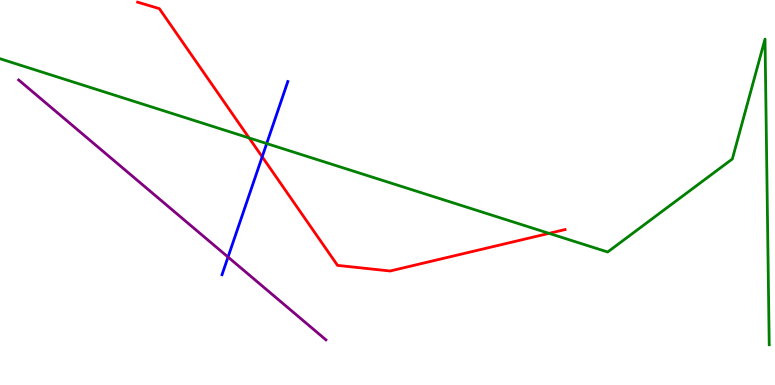[{'lines': ['blue', 'red'], 'intersections': [{'x': 3.38, 'y': 5.93}]}, {'lines': ['green', 'red'], 'intersections': [{'x': 3.21, 'y': 6.42}, {'x': 7.08, 'y': 3.94}]}, {'lines': ['purple', 'red'], 'intersections': []}, {'lines': ['blue', 'green'], 'intersections': [{'x': 3.44, 'y': 6.27}]}, {'lines': ['blue', 'purple'], 'intersections': [{'x': 2.94, 'y': 3.32}]}, {'lines': ['green', 'purple'], 'intersections': []}]